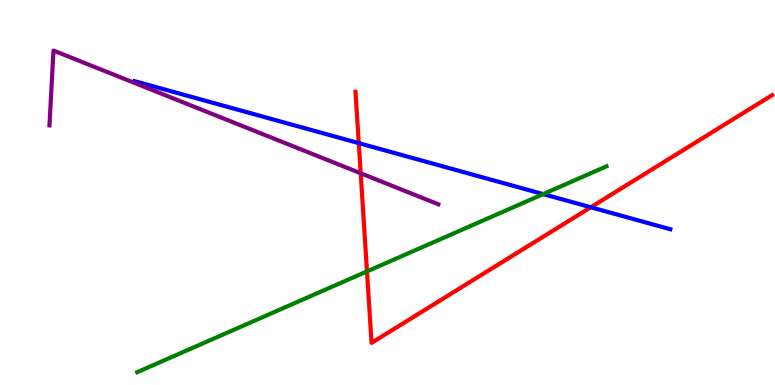[{'lines': ['blue', 'red'], 'intersections': [{'x': 4.63, 'y': 6.28}, {'x': 7.62, 'y': 4.62}]}, {'lines': ['green', 'red'], 'intersections': [{'x': 4.74, 'y': 2.95}]}, {'lines': ['purple', 'red'], 'intersections': [{'x': 4.65, 'y': 5.5}]}, {'lines': ['blue', 'green'], 'intersections': [{'x': 7.01, 'y': 4.96}]}, {'lines': ['blue', 'purple'], 'intersections': []}, {'lines': ['green', 'purple'], 'intersections': []}]